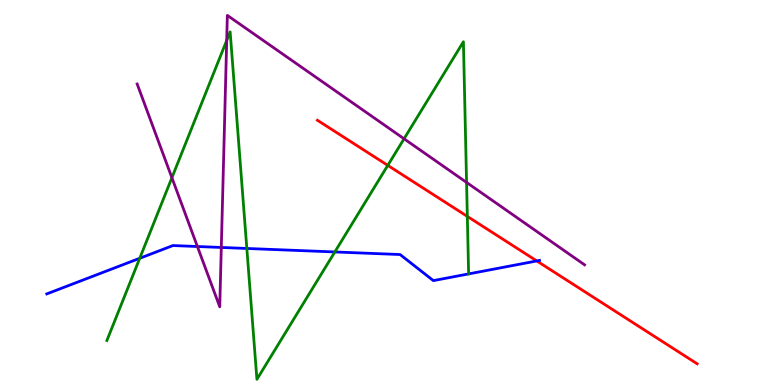[{'lines': ['blue', 'red'], 'intersections': [{'x': 6.93, 'y': 3.22}]}, {'lines': ['green', 'red'], 'intersections': [{'x': 5.0, 'y': 5.7}, {'x': 6.03, 'y': 4.38}]}, {'lines': ['purple', 'red'], 'intersections': []}, {'lines': ['blue', 'green'], 'intersections': [{'x': 1.8, 'y': 3.29}, {'x': 3.18, 'y': 3.55}, {'x': 4.32, 'y': 3.46}]}, {'lines': ['blue', 'purple'], 'intersections': [{'x': 2.55, 'y': 3.6}, {'x': 2.86, 'y': 3.57}]}, {'lines': ['green', 'purple'], 'intersections': [{'x': 2.22, 'y': 5.38}, {'x': 2.93, 'y': 8.95}, {'x': 5.21, 'y': 6.4}, {'x': 6.02, 'y': 5.26}]}]